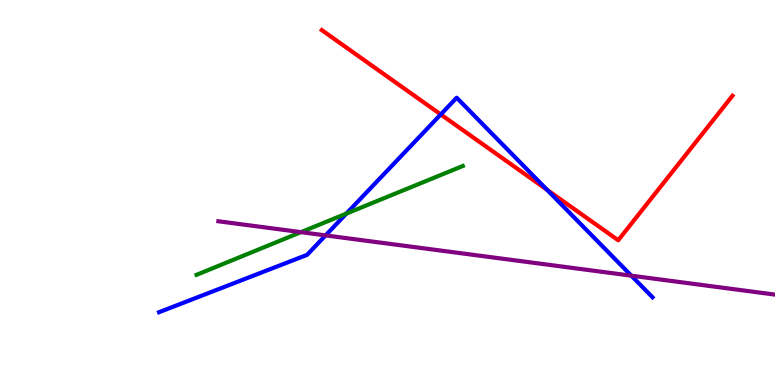[{'lines': ['blue', 'red'], 'intersections': [{'x': 5.69, 'y': 7.03}, {'x': 7.06, 'y': 5.07}]}, {'lines': ['green', 'red'], 'intersections': []}, {'lines': ['purple', 'red'], 'intersections': []}, {'lines': ['blue', 'green'], 'intersections': [{'x': 4.47, 'y': 4.45}]}, {'lines': ['blue', 'purple'], 'intersections': [{'x': 4.2, 'y': 3.89}, {'x': 8.15, 'y': 2.84}]}, {'lines': ['green', 'purple'], 'intersections': [{'x': 3.88, 'y': 3.97}]}]